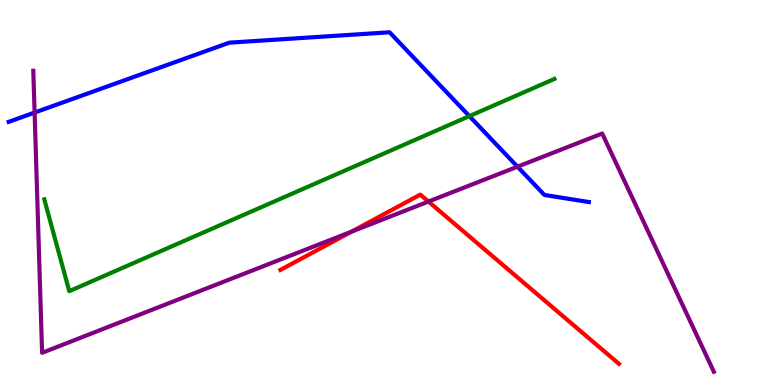[{'lines': ['blue', 'red'], 'intersections': []}, {'lines': ['green', 'red'], 'intersections': []}, {'lines': ['purple', 'red'], 'intersections': [{'x': 4.53, 'y': 3.98}, {'x': 5.53, 'y': 4.76}]}, {'lines': ['blue', 'green'], 'intersections': [{'x': 6.06, 'y': 6.98}]}, {'lines': ['blue', 'purple'], 'intersections': [{'x': 0.447, 'y': 7.08}, {'x': 6.68, 'y': 5.67}]}, {'lines': ['green', 'purple'], 'intersections': []}]